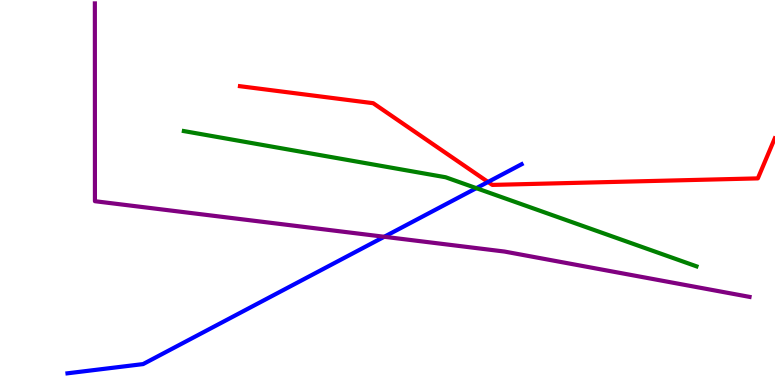[{'lines': ['blue', 'red'], 'intersections': [{'x': 6.3, 'y': 5.27}]}, {'lines': ['green', 'red'], 'intersections': []}, {'lines': ['purple', 'red'], 'intersections': []}, {'lines': ['blue', 'green'], 'intersections': [{'x': 6.15, 'y': 5.11}]}, {'lines': ['blue', 'purple'], 'intersections': [{'x': 4.96, 'y': 3.85}]}, {'lines': ['green', 'purple'], 'intersections': []}]